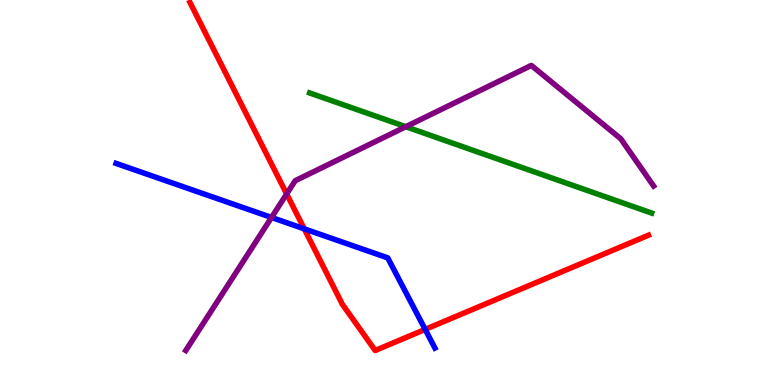[{'lines': ['blue', 'red'], 'intersections': [{'x': 3.93, 'y': 4.06}, {'x': 5.49, 'y': 1.44}]}, {'lines': ['green', 'red'], 'intersections': []}, {'lines': ['purple', 'red'], 'intersections': [{'x': 3.7, 'y': 4.96}]}, {'lines': ['blue', 'green'], 'intersections': []}, {'lines': ['blue', 'purple'], 'intersections': [{'x': 3.5, 'y': 4.35}]}, {'lines': ['green', 'purple'], 'intersections': [{'x': 5.24, 'y': 6.71}]}]